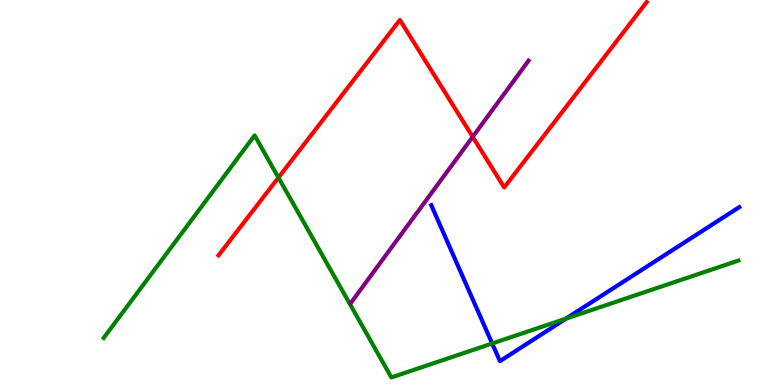[{'lines': ['blue', 'red'], 'intersections': []}, {'lines': ['green', 'red'], 'intersections': [{'x': 3.59, 'y': 5.39}]}, {'lines': ['purple', 'red'], 'intersections': [{'x': 6.1, 'y': 6.45}]}, {'lines': ['blue', 'green'], 'intersections': [{'x': 6.35, 'y': 1.08}, {'x': 7.3, 'y': 1.72}]}, {'lines': ['blue', 'purple'], 'intersections': []}, {'lines': ['green', 'purple'], 'intersections': []}]